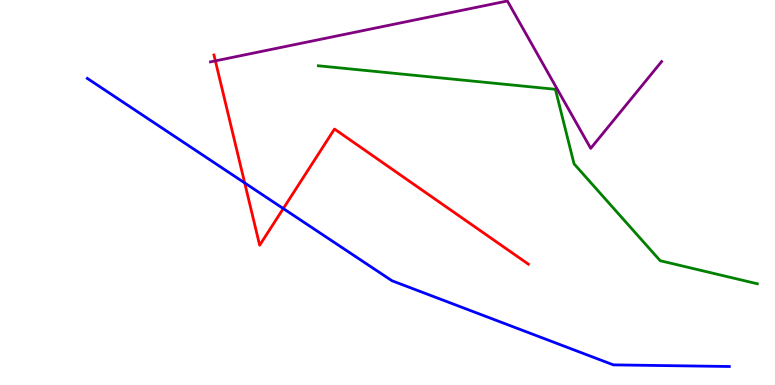[{'lines': ['blue', 'red'], 'intersections': [{'x': 3.16, 'y': 5.25}, {'x': 3.66, 'y': 4.58}]}, {'lines': ['green', 'red'], 'intersections': []}, {'lines': ['purple', 'red'], 'intersections': [{'x': 2.78, 'y': 8.42}]}, {'lines': ['blue', 'green'], 'intersections': []}, {'lines': ['blue', 'purple'], 'intersections': []}, {'lines': ['green', 'purple'], 'intersections': []}]